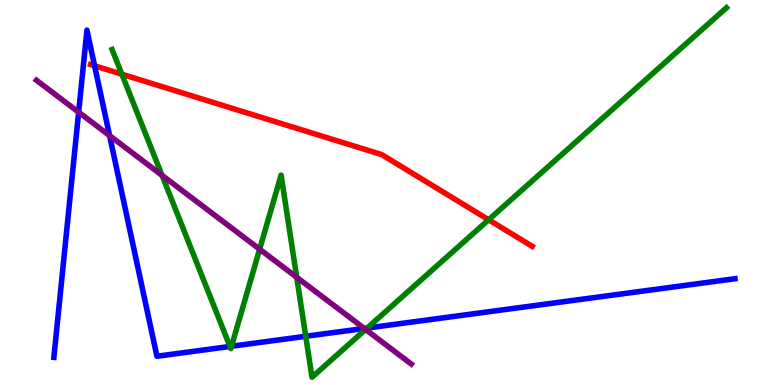[{'lines': ['blue', 'red'], 'intersections': [{'x': 1.22, 'y': 8.29}]}, {'lines': ['green', 'red'], 'intersections': [{'x': 1.57, 'y': 8.07}, {'x': 6.3, 'y': 4.29}]}, {'lines': ['purple', 'red'], 'intersections': []}, {'lines': ['blue', 'green'], 'intersections': [{'x': 2.97, 'y': 1.0}, {'x': 2.99, 'y': 1.01}, {'x': 3.94, 'y': 1.27}, {'x': 4.74, 'y': 1.48}]}, {'lines': ['blue', 'purple'], 'intersections': [{'x': 1.01, 'y': 7.09}, {'x': 1.41, 'y': 6.48}, {'x': 4.7, 'y': 1.47}]}, {'lines': ['green', 'purple'], 'intersections': [{'x': 2.09, 'y': 5.45}, {'x': 3.35, 'y': 3.53}, {'x': 3.83, 'y': 2.8}, {'x': 4.72, 'y': 1.44}]}]